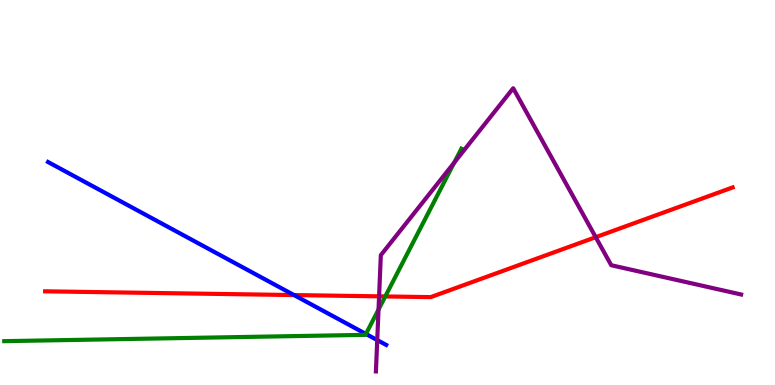[{'lines': ['blue', 'red'], 'intersections': [{'x': 3.79, 'y': 2.34}]}, {'lines': ['green', 'red'], 'intersections': [{'x': 4.97, 'y': 2.3}]}, {'lines': ['purple', 'red'], 'intersections': [{'x': 4.89, 'y': 2.3}, {'x': 7.69, 'y': 3.84}]}, {'lines': ['blue', 'green'], 'intersections': [{'x': 4.72, 'y': 1.33}]}, {'lines': ['blue', 'purple'], 'intersections': [{'x': 4.87, 'y': 1.17}]}, {'lines': ['green', 'purple'], 'intersections': [{'x': 4.88, 'y': 1.96}, {'x': 5.86, 'y': 5.78}]}]